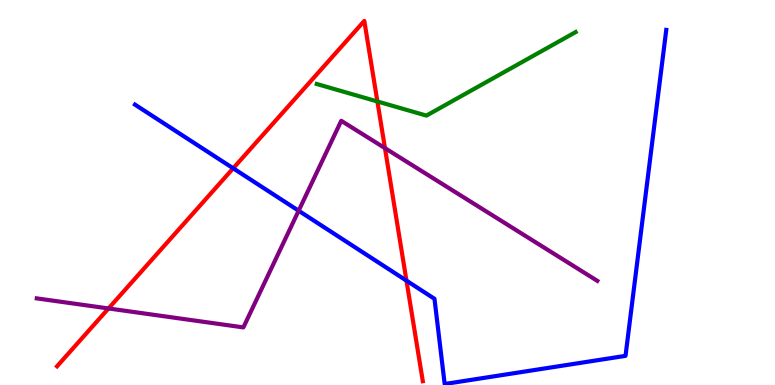[{'lines': ['blue', 'red'], 'intersections': [{'x': 3.01, 'y': 5.63}, {'x': 5.24, 'y': 2.71}]}, {'lines': ['green', 'red'], 'intersections': [{'x': 4.87, 'y': 7.36}]}, {'lines': ['purple', 'red'], 'intersections': [{'x': 1.4, 'y': 1.99}, {'x': 4.97, 'y': 6.15}]}, {'lines': ['blue', 'green'], 'intersections': []}, {'lines': ['blue', 'purple'], 'intersections': [{'x': 3.85, 'y': 4.53}]}, {'lines': ['green', 'purple'], 'intersections': []}]